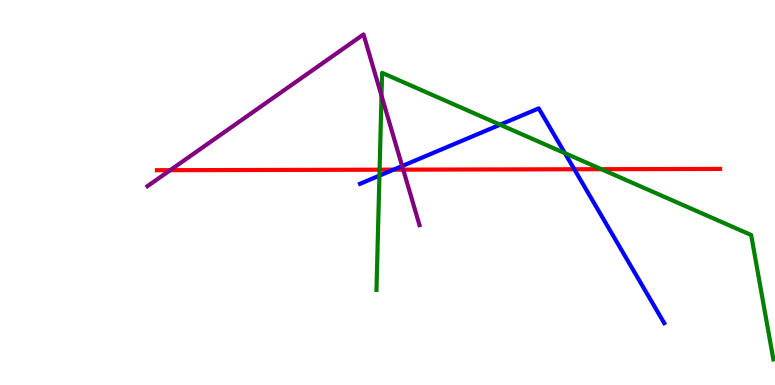[{'lines': ['blue', 'red'], 'intersections': [{'x': 5.08, 'y': 5.59}, {'x': 7.41, 'y': 5.6}]}, {'lines': ['green', 'red'], 'intersections': [{'x': 4.9, 'y': 5.59}, {'x': 7.76, 'y': 5.61}]}, {'lines': ['purple', 'red'], 'intersections': [{'x': 2.2, 'y': 5.58}, {'x': 5.2, 'y': 5.59}]}, {'lines': ['blue', 'green'], 'intersections': [{'x': 4.9, 'y': 5.44}, {'x': 6.45, 'y': 6.76}, {'x': 7.29, 'y': 6.02}]}, {'lines': ['blue', 'purple'], 'intersections': [{'x': 5.19, 'y': 5.69}]}, {'lines': ['green', 'purple'], 'intersections': [{'x': 4.92, 'y': 7.51}]}]